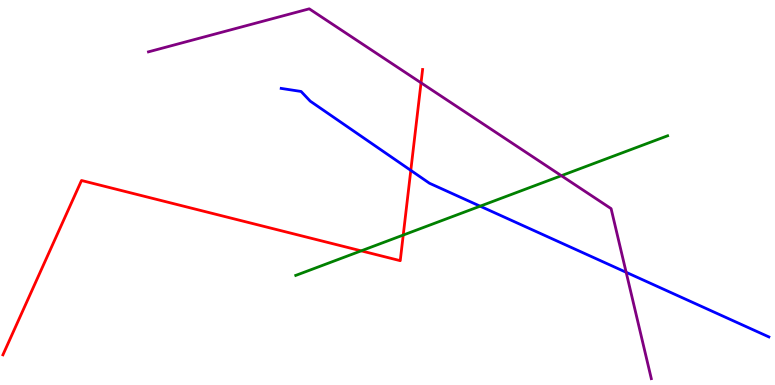[{'lines': ['blue', 'red'], 'intersections': [{'x': 5.3, 'y': 5.57}]}, {'lines': ['green', 'red'], 'intersections': [{'x': 4.66, 'y': 3.48}, {'x': 5.2, 'y': 3.89}]}, {'lines': ['purple', 'red'], 'intersections': [{'x': 5.43, 'y': 7.85}]}, {'lines': ['blue', 'green'], 'intersections': [{'x': 6.2, 'y': 4.64}]}, {'lines': ['blue', 'purple'], 'intersections': [{'x': 8.08, 'y': 2.93}]}, {'lines': ['green', 'purple'], 'intersections': [{'x': 7.24, 'y': 5.44}]}]